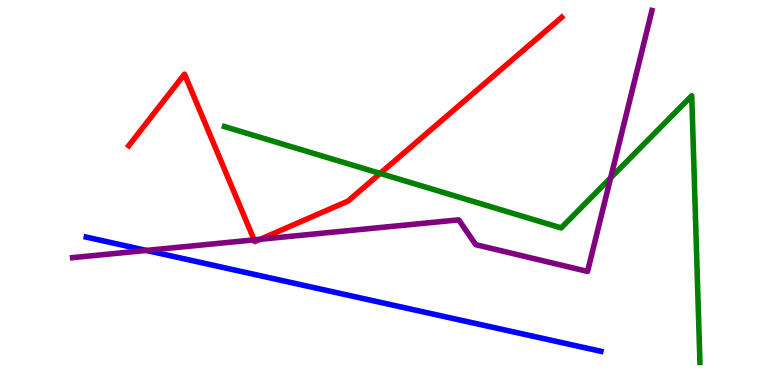[{'lines': ['blue', 'red'], 'intersections': []}, {'lines': ['green', 'red'], 'intersections': [{'x': 4.91, 'y': 5.5}]}, {'lines': ['purple', 'red'], 'intersections': [{'x': 3.28, 'y': 3.77}, {'x': 3.36, 'y': 3.79}]}, {'lines': ['blue', 'green'], 'intersections': []}, {'lines': ['blue', 'purple'], 'intersections': [{'x': 1.89, 'y': 3.5}]}, {'lines': ['green', 'purple'], 'intersections': [{'x': 7.88, 'y': 5.38}]}]